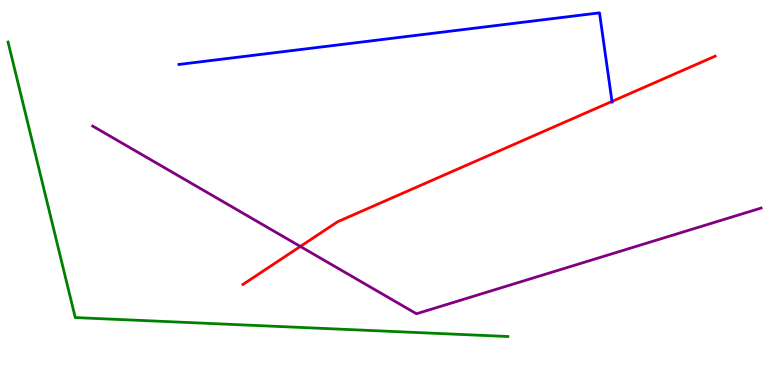[{'lines': ['blue', 'red'], 'intersections': [{'x': 7.9, 'y': 7.37}]}, {'lines': ['green', 'red'], 'intersections': []}, {'lines': ['purple', 'red'], 'intersections': [{'x': 3.88, 'y': 3.6}]}, {'lines': ['blue', 'green'], 'intersections': []}, {'lines': ['blue', 'purple'], 'intersections': []}, {'lines': ['green', 'purple'], 'intersections': []}]